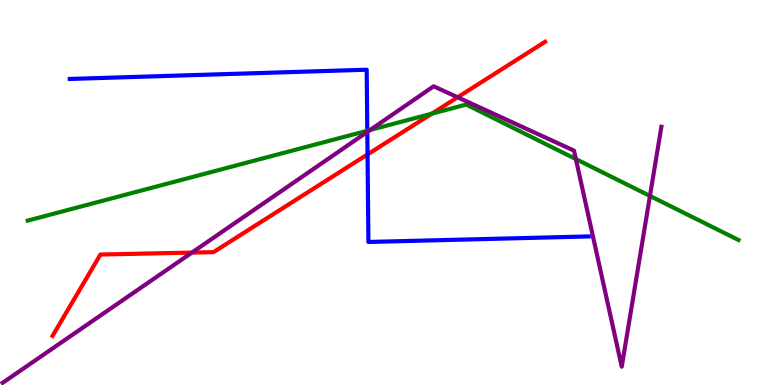[{'lines': ['blue', 'red'], 'intersections': [{'x': 4.74, 'y': 5.99}]}, {'lines': ['green', 'red'], 'intersections': [{'x': 5.57, 'y': 7.05}]}, {'lines': ['purple', 'red'], 'intersections': [{'x': 2.48, 'y': 3.44}, {'x': 5.9, 'y': 7.47}]}, {'lines': ['blue', 'green'], 'intersections': [{'x': 4.74, 'y': 6.6}]}, {'lines': ['blue', 'purple'], 'intersections': [{'x': 4.74, 'y': 6.57}]}, {'lines': ['green', 'purple'], 'intersections': [{'x': 4.78, 'y': 6.62}, {'x': 7.43, 'y': 5.87}, {'x': 8.39, 'y': 4.91}]}]